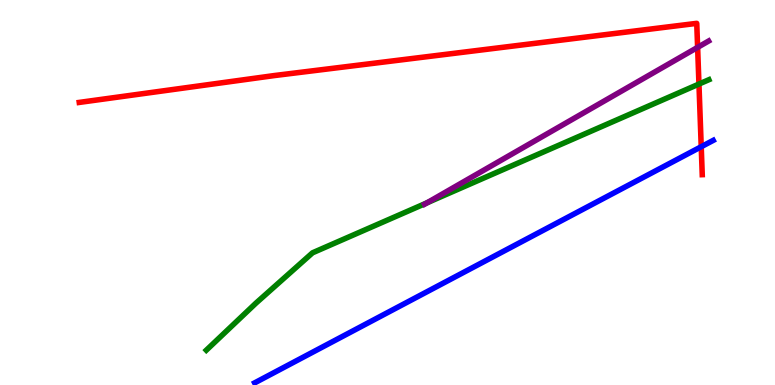[{'lines': ['blue', 'red'], 'intersections': [{'x': 9.05, 'y': 6.19}]}, {'lines': ['green', 'red'], 'intersections': [{'x': 9.02, 'y': 7.82}]}, {'lines': ['purple', 'red'], 'intersections': [{'x': 9.0, 'y': 8.77}]}, {'lines': ['blue', 'green'], 'intersections': []}, {'lines': ['blue', 'purple'], 'intersections': []}, {'lines': ['green', 'purple'], 'intersections': [{'x': 5.51, 'y': 4.73}]}]